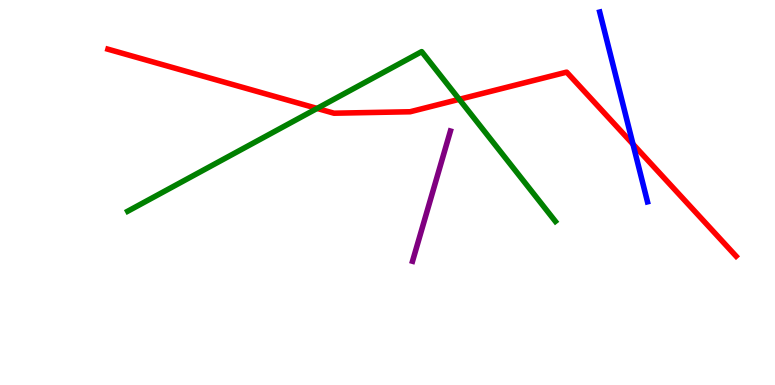[{'lines': ['blue', 'red'], 'intersections': [{'x': 8.17, 'y': 6.26}]}, {'lines': ['green', 'red'], 'intersections': [{'x': 4.09, 'y': 7.18}, {'x': 5.93, 'y': 7.42}]}, {'lines': ['purple', 'red'], 'intersections': []}, {'lines': ['blue', 'green'], 'intersections': []}, {'lines': ['blue', 'purple'], 'intersections': []}, {'lines': ['green', 'purple'], 'intersections': []}]